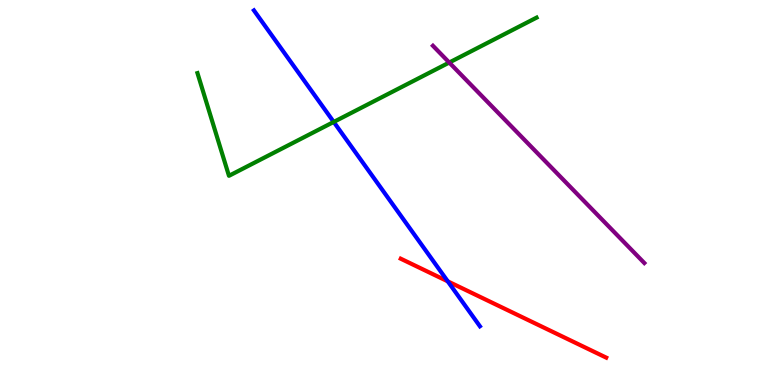[{'lines': ['blue', 'red'], 'intersections': [{'x': 5.78, 'y': 2.69}]}, {'lines': ['green', 'red'], 'intersections': []}, {'lines': ['purple', 'red'], 'intersections': []}, {'lines': ['blue', 'green'], 'intersections': [{'x': 4.31, 'y': 6.83}]}, {'lines': ['blue', 'purple'], 'intersections': []}, {'lines': ['green', 'purple'], 'intersections': [{'x': 5.8, 'y': 8.38}]}]